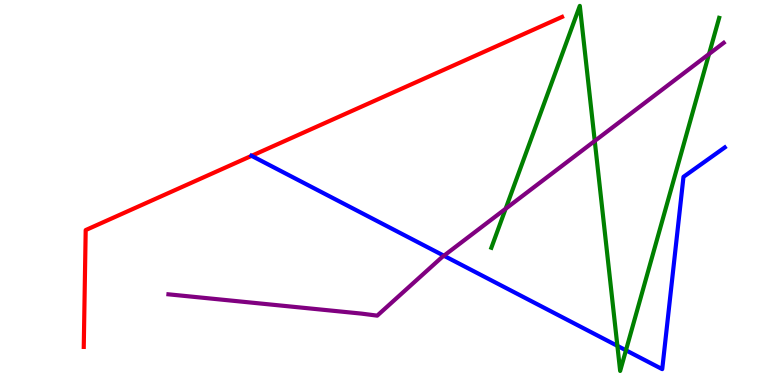[{'lines': ['blue', 'red'], 'intersections': [{'x': 3.25, 'y': 5.95}]}, {'lines': ['green', 'red'], 'intersections': []}, {'lines': ['purple', 'red'], 'intersections': []}, {'lines': ['blue', 'green'], 'intersections': [{'x': 7.97, 'y': 1.02}, {'x': 8.08, 'y': 0.901}]}, {'lines': ['blue', 'purple'], 'intersections': [{'x': 5.73, 'y': 3.36}]}, {'lines': ['green', 'purple'], 'intersections': [{'x': 6.52, 'y': 4.58}, {'x': 7.67, 'y': 6.34}, {'x': 9.15, 'y': 8.6}]}]